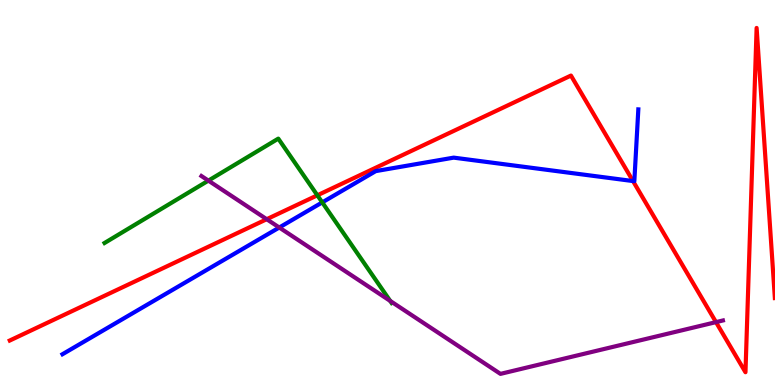[{'lines': ['blue', 'red'], 'intersections': [{'x': 8.17, 'y': 5.3}]}, {'lines': ['green', 'red'], 'intersections': [{'x': 4.09, 'y': 4.93}]}, {'lines': ['purple', 'red'], 'intersections': [{'x': 3.44, 'y': 4.31}, {'x': 9.24, 'y': 1.63}]}, {'lines': ['blue', 'green'], 'intersections': [{'x': 4.16, 'y': 4.74}]}, {'lines': ['blue', 'purple'], 'intersections': [{'x': 3.6, 'y': 4.09}]}, {'lines': ['green', 'purple'], 'intersections': [{'x': 2.69, 'y': 5.31}, {'x': 5.03, 'y': 2.18}]}]